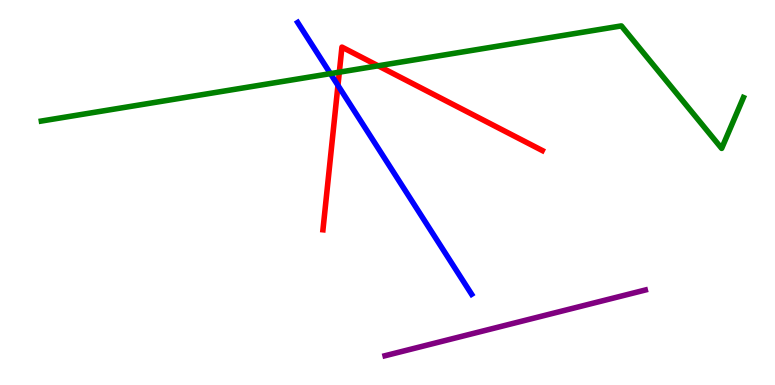[{'lines': ['blue', 'red'], 'intersections': [{'x': 4.36, 'y': 7.78}]}, {'lines': ['green', 'red'], 'intersections': [{'x': 4.38, 'y': 8.13}, {'x': 4.88, 'y': 8.29}]}, {'lines': ['purple', 'red'], 'intersections': []}, {'lines': ['blue', 'green'], 'intersections': [{'x': 4.26, 'y': 8.09}]}, {'lines': ['blue', 'purple'], 'intersections': []}, {'lines': ['green', 'purple'], 'intersections': []}]